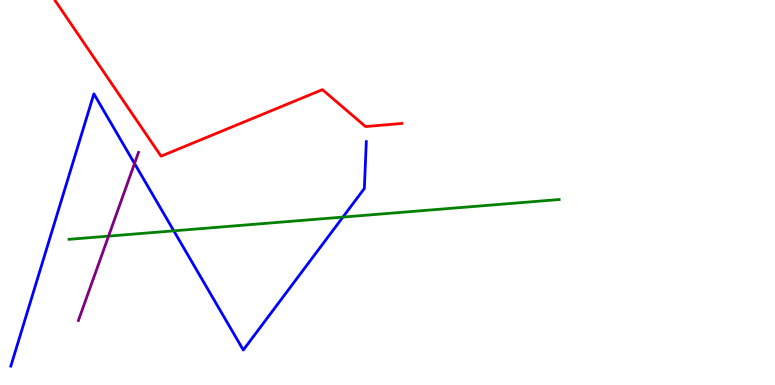[{'lines': ['blue', 'red'], 'intersections': []}, {'lines': ['green', 'red'], 'intersections': []}, {'lines': ['purple', 'red'], 'intersections': []}, {'lines': ['blue', 'green'], 'intersections': [{'x': 2.24, 'y': 4.0}, {'x': 4.42, 'y': 4.36}]}, {'lines': ['blue', 'purple'], 'intersections': [{'x': 1.74, 'y': 5.75}]}, {'lines': ['green', 'purple'], 'intersections': [{'x': 1.4, 'y': 3.87}]}]